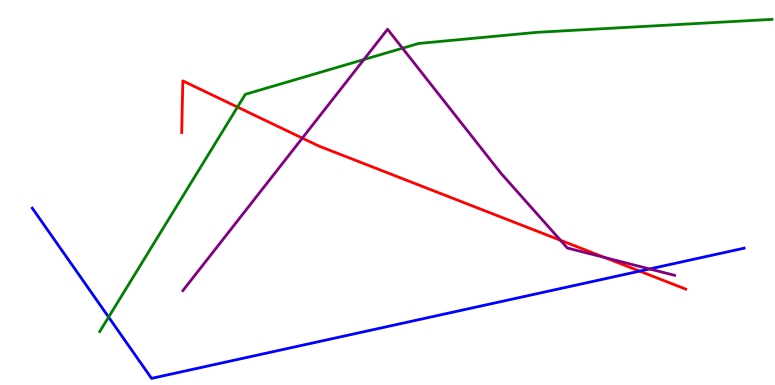[{'lines': ['blue', 'red'], 'intersections': [{'x': 8.25, 'y': 2.96}]}, {'lines': ['green', 'red'], 'intersections': [{'x': 3.06, 'y': 7.22}]}, {'lines': ['purple', 'red'], 'intersections': [{'x': 3.9, 'y': 6.41}, {'x': 7.23, 'y': 3.76}, {'x': 7.8, 'y': 3.31}]}, {'lines': ['blue', 'green'], 'intersections': [{'x': 1.4, 'y': 1.76}]}, {'lines': ['blue', 'purple'], 'intersections': [{'x': 8.38, 'y': 3.01}]}, {'lines': ['green', 'purple'], 'intersections': [{'x': 4.7, 'y': 8.45}, {'x': 5.19, 'y': 8.75}]}]